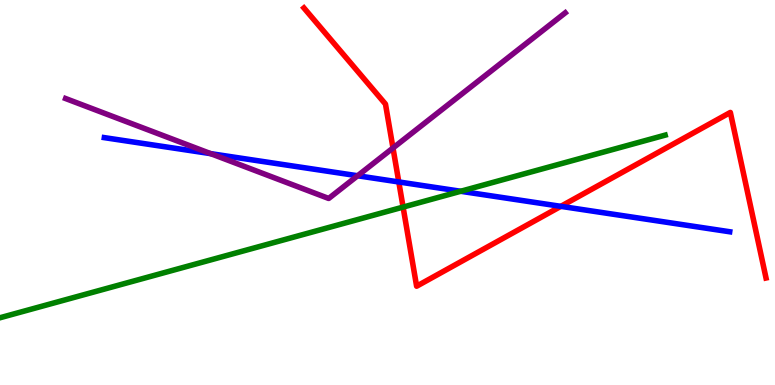[{'lines': ['blue', 'red'], 'intersections': [{'x': 5.15, 'y': 5.27}, {'x': 7.24, 'y': 4.64}]}, {'lines': ['green', 'red'], 'intersections': [{'x': 5.2, 'y': 4.62}]}, {'lines': ['purple', 'red'], 'intersections': [{'x': 5.07, 'y': 6.16}]}, {'lines': ['blue', 'green'], 'intersections': [{'x': 5.94, 'y': 5.03}]}, {'lines': ['blue', 'purple'], 'intersections': [{'x': 2.72, 'y': 6.01}, {'x': 4.61, 'y': 5.43}]}, {'lines': ['green', 'purple'], 'intersections': []}]